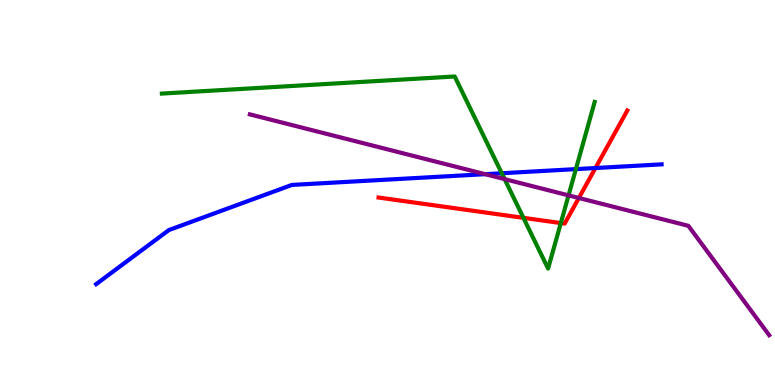[{'lines': ['blue', 'red'], 'intersections': [{'x': 7.68, 'y': 5.64}]}, {'lines': ['green', 'red'], 'intersections': [{'x': 6.75, 'y': 4.34}, {'x': 7.24, 'y': 4.21}]}, {'lines': ['purple', 'red'], 'intersections': [{'x': 7.47, 'y': 4.86}]}, {'lines': ['blue', 'green'], 'intersections': [{'x': 6.47, 'y': 5.5}, {'x': 7.43, 'y': 5.61}]}, {'lines': ['blue', 'purple'], 'intersections': [{'x': 6.26, 'y': 5.48}]}, {'lines': ['green', 'purple'], 'intersections': [{'x': 6.51, 'y': 5.35}, {'x': 7.34, 'y': 4.93}]}]